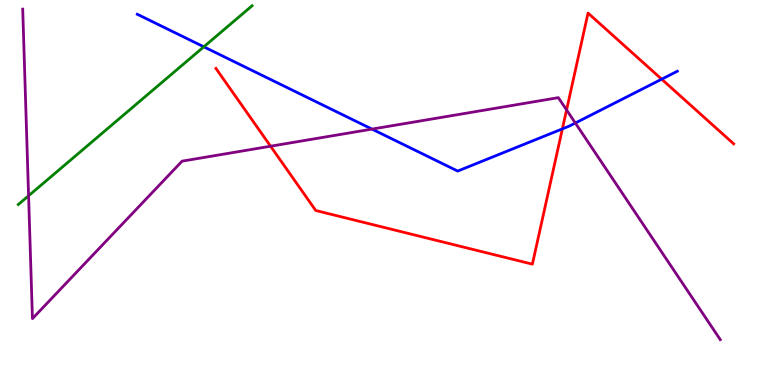[{'lines': ['blue', 'red'], 'intersections': [{'x': 7.26, 'y': 6.65}, {'x': 8.54, 'y': 7.94}]}, {'lines': ['green', 'red'], 'intersections': []}, {'lines': ['purple', 'red'], 'intersections': [{'x': 3.49, 'y': 6.2}, {'x': 7.31, 'y': 7.14}]}, {'lines': ['blue', 'green'], 'intersections': [{'x': 2.63, 'y': 8.78}]}, {'lines': ['blue', 'purple'], 'intersections': [{'x': 4.8, 'y': 6.65}, {'x': 7.42, 'y': 6.8}]}, {'lines': ['green', 'purple'], 'intersections': [{'x': 0.369, 'y': 4.91}]}]